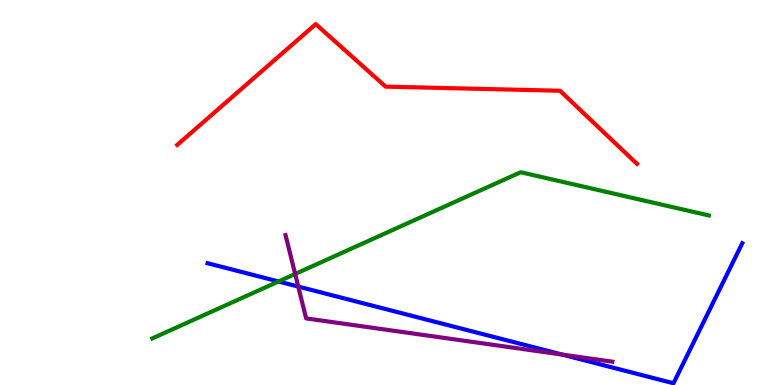[{'lines': ['blue', 'red'], 'intersections': []}, {'lines': ['green', 'red'], 'intersections': []}, {'lines': ['purple', 'red'], 'intersections': []}, {'lines': ['blue', 'green'], 'intersections': [{'x': 3.59, 'y': 2.69}]}, {'lines': ['blue', 'purple'], 'intersections': [{'x': 3.85, 'y': 2.56}, {'x': 7.26, 'y': 0.789}]}, {'lines': ['green', 'purple'], 'intersections': [{'x': 3.81, 'y': 2.88}]}]